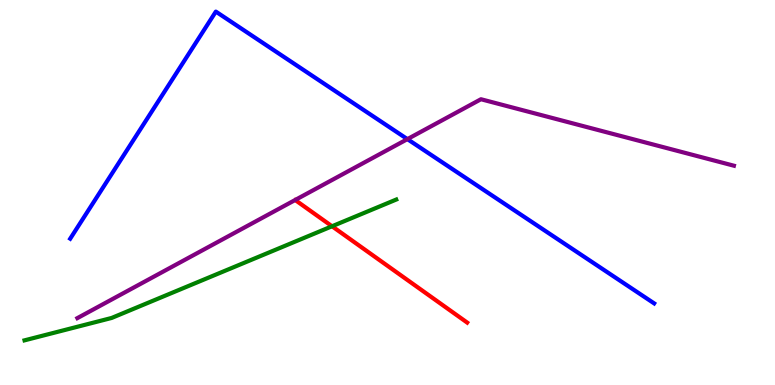[{'lines': ['blue', 'red'], 'intersections': []}, {'lines': ['green', 'red'], 'intersections': [{'x': 4.28, 'y': 4.12}]}, {'lines': ['purple', 'red'], 'intersections': []}, {'lines': ['blue', 'green'], 'intersections': []}, {'lines': ['blue', 'purple'], 'intersections': [{'x': 5.26, 'y': 6.39}]}, {'lines': ['green', 'purple'], 'intersections': []}]